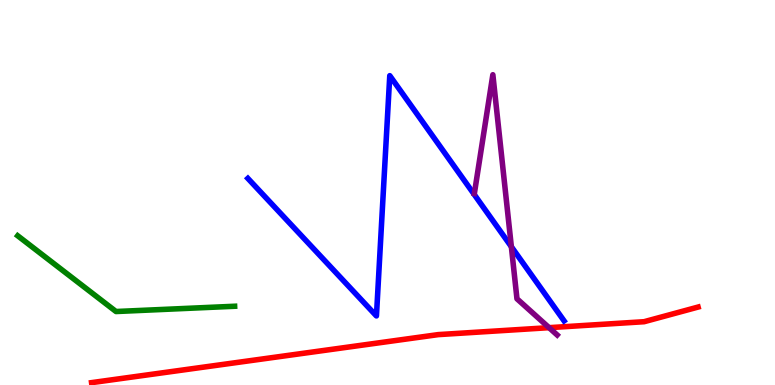[{'lines': ['blue', 'red'], 'intersections': []}, {'lines': ['green', 'red'], 'intersections': []}, {'lines': ['purple', 'red'], 'intersections': [{'x': 7.08, 'y': 1.49}]}, {'lines': ['blue', 'green'], 'intersections': []}, {'lines': ['blue', 'purple'], 'intersections': [{'x': 6.6, 'y': 3.59}]}, {'lines': ['green', 'purple'], 'intersections': []}]